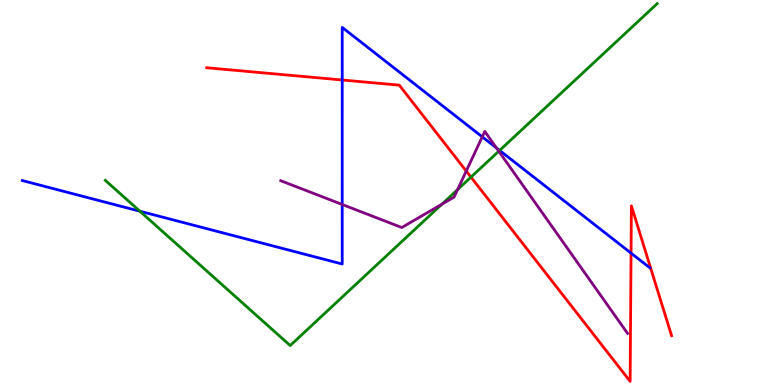[{'lines': ['blue', 'red'], 'intersections': [{'x': 4.42, 'y': 7.92}, {'x': 8.14, 'y': 3.43}]}, {'lines': ['green', 'red'], 'intersections': [{'x': 6.08, 'y': 5.4}]}, {'lines': ['purple', 'red'], 'intersections': [{'x': 6.02, 'y': 5.56}]}, {'lines': ['blue', 'green'], 'intersections': [{'x': 1.8, 'y': 4.51}, {'x': 6.45, 'y': 6.09}]}, {'lines': ['blue', 'purple'], 'intersections': [{'x': 4.42, 'y': 4.69}, {'x': 6.22, 'y': 6.45}, {'x': 6.41, 'y': 6.16}]}, {'lines': ['green', 'purple'], 'intersections': [{'x': 5.7, 'y': 4.7}, {'x': 5.9, 'y': 5.08}, {'x': 6.44, 'y': 6.07}]}]